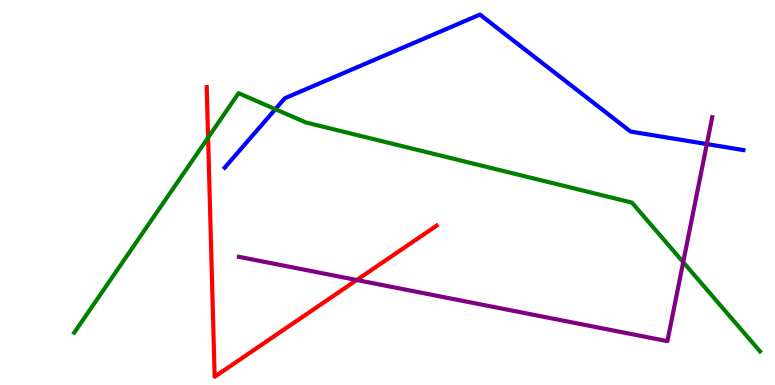[{'lines': ['blue', 'red'], 'intersections': []}, {'lines': ['green', 'red'], 'intersections': [{'x': 2.69, 'y': 6.43}]}, {'lines': ['purple', 'red'], 'intersections': [{'x': 4.6, 'y': 2.73}]}, {'lines': ['blue', 'green'], 'intersections': [{'x': 3.55, 'y': 7.16}]}, {'lines': ['blue', 'purple'], 'intersections': [{'x': 9.12, 'y': 6.26}]}, {'lines': ['green', 'purple'], 'intersections': [{'x': 8.82, 'y': 3.19}]}]